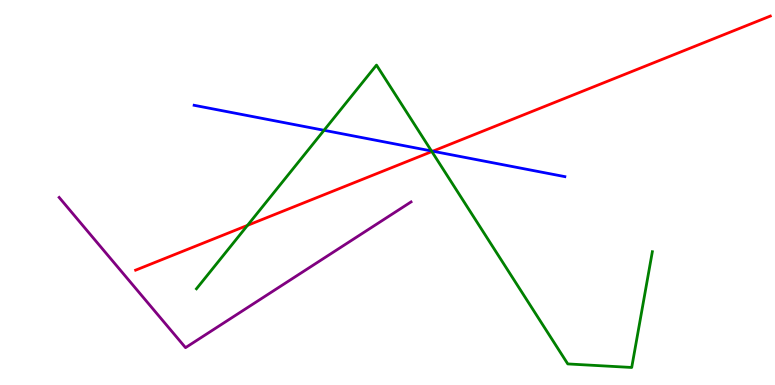[{'lines': ['blue', 'red'], 'intersections': [{'x': 5.58, 'y': 6.07}]}, {'lines': ['green', 'red'], 'intersections': [{'x': 3.19, 'y': 4.15}, {'x': 5.57, 'y': 6.06}]}, {'lines': ['purple', 'red'], 'intersections': []}, {'lines': ['blue', 'green'], 'intersections': [{'x': 4.18, 'y': 6.62}, {'x': 5.57, 'y': 6.08}]}, {'lines': ['blue', 'purple'], 'intersections': []}, {'lines': ['green', 'purple'], 'intersections': []}]